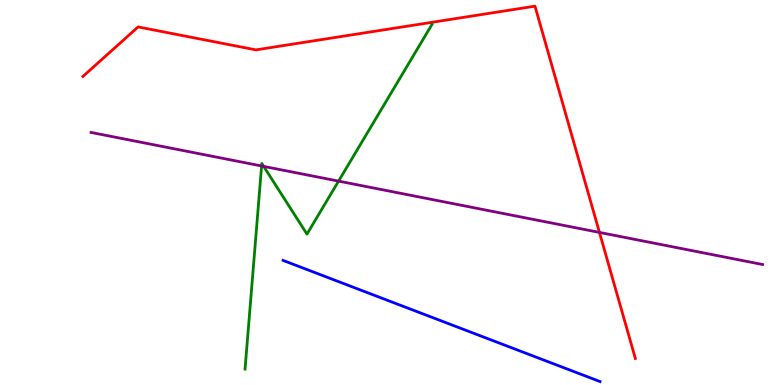[{'lines': ['blue', 'red'], 'intersections': []}, {'lines': ['green', 'red'], 'intersections': []}, {'lines': ['purple', 'red'], 'intersections': [{'x': 7.73, 'y': 3.96}]}, {'lines': ['blue', 'green'], 'intersections': []}, {'lines': ['blue', 'purple'], 'intersections': []}, {'lines': ['green', 'purple'], 'intersections': [{'x': 3.38, 'y': 5.69}, {'x': 3.4, 'y': 5.68}, {'x': 4.37, 'y': 5.3}]}]